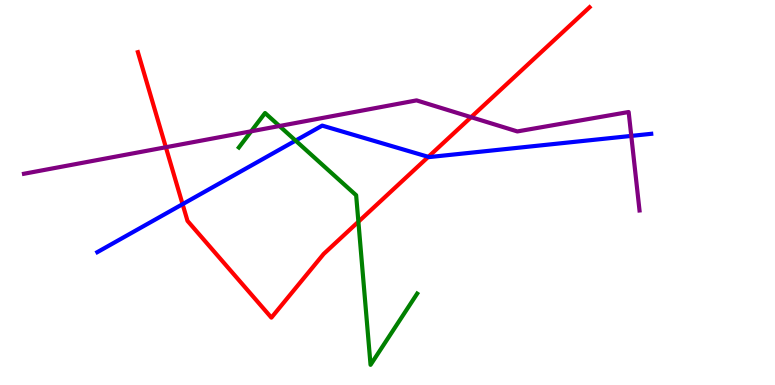[{'lines': ['blue', 'red'], 'intersections': [{'x': 2.36, 'y': 4.7}, {'x': 5.53, 'y': 5.93}]}, {'lines': ['green', 'red'], 'intersections': [{'x': 4.62, 'y': 4.24}]}, {'lines': ['purple', 'red'], 'intersections': [{'x': 2.14, 'y': 6.18}, {'x': 6.08, 'y': 6.96}]}, {'lines': ['blue', 'green'], 'intersections': [{'x': 3.81, 'y': 6.35}]}, {'lines': ['blue', 'purple'], 'intersections': [{'x': 8.15, 'y': 6.47}]}, {'lines': ['green', 'purple'], 'intersections': [{'x': 3.24, 'y': 6.59}, {'x': 3.61, 'y': 6.73}]}]